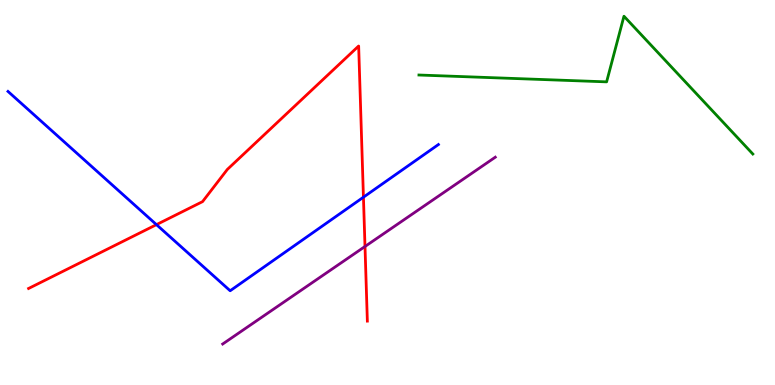[{'lines': ['blue', 'red'], 'intersections': [{'x': 2.02, 'y': 4.17}, {'x': 4.69, 'y': 4.88}]}, {'lines': ['green', 'red'], 'intersections': []}, {'lines': ['purple', 'red'], 'intersections': [{'x': 4.71, 'y': 3.6}]}, {'lines': ['blue', 'green'], 'intersections': []}, {'lines': ['blue', 'purple'], 'intersections': []}, {'lines': ['green', 'purple'], 'intersections': []}]